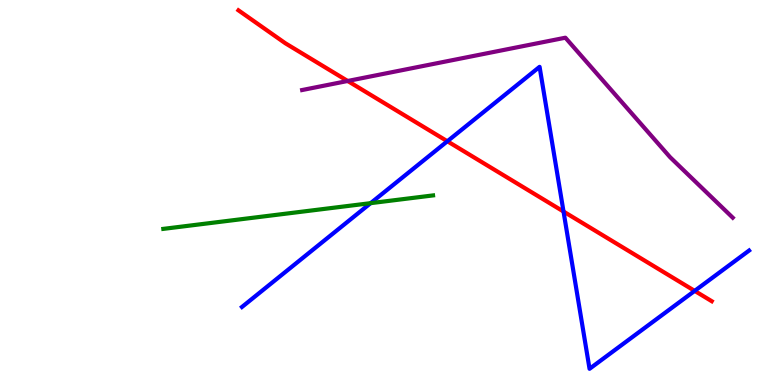[{'lines': ['blue', 'red'], 'intersections': [{'x': 5.77, 'y': 6.33}, {'x': 7.27, 'y': 4.51}, {'x': 8.96, 'y': 2.44}]}, {'lines': ['green', 'red'], 'intersections': []}, {'lines': ['purple', 'red'], 'intersections': [{'x': 4.49, 'y': 7.9}]}, {'lines': ['blue', 'green'], 'intersections': [{'x': 4.78, 'y': 4.72}]}, {'lines': ['blue', 'purple'], 'intersections': []}, {'lines': ['green', 'purple'], 'intersections': []}]